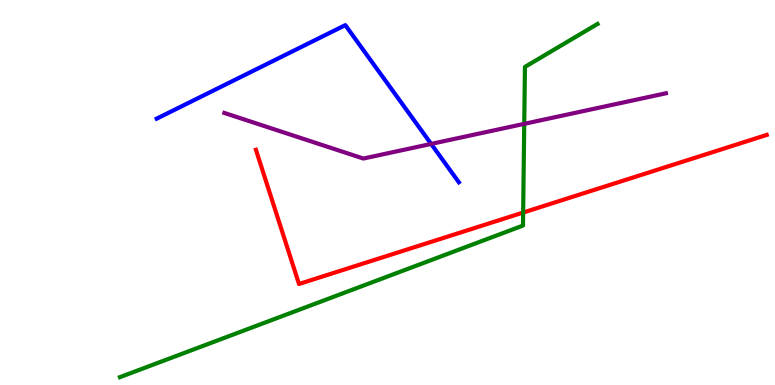[{'lines': ['blue', 'red'], 'intersections': []}, {'lines': ['green', 'red'], 'intersections': [{'x': 6.75, 'y': 4.48}]}, {'lines': ['purple', 'red'], 'intersections': []}, {'lines': ['blue', 'green'], 'intersections': []}, {'lines': ['blue', 'purple'], 'intersections': [{'x': 5.56, 'y': 6.26}]}, {'lines': ['green', 'purple'], 'intersections': [{'x': 6.76, 'y': 6.78}]}]